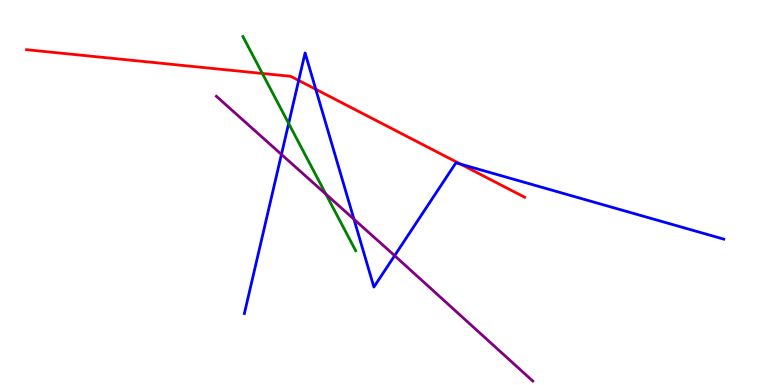[{'lines': ['blue', 'red'], 'intersections': [{'x': 3.85, 'y': 7.91}, {'x': 4.07, 'y': 7.68}, {'x': 5.94, 'y': 5.74}]}, {'lines': ['green', 'red'], 'intersections': [{'x': 3.39, 'y': 8.09}]}, {'lines': ['purple', 'red'], 'intersections': []}, {'lines': ['blue', 'green'], 'intersections': [{'x': 3.72, 'y': 6.79}]}, {'lines': ['blue', 'purple'], 'intersections': [{'x': 3.63, 'y': 5.99}, {'x': 4.57, 'y': 4.31}, {'x': 5.09, 'y': 3.36}]}, {'lines': ['green', 'purple'], 'intersections': [{'x': 4.21, 'y': 4.96}]}]